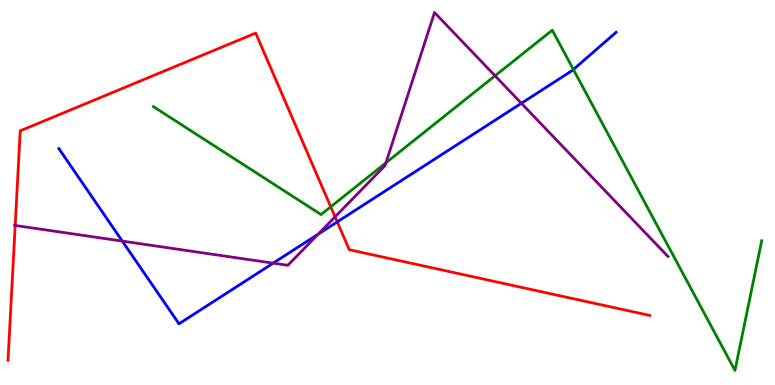[{'lines': ['blue', 'red'], 'intersections': [{'x': 4.35, 'y': 4.24}]}, {'lines': ['green', 'red'], 'intersections': [{'x': 4.27, 'y': 4.63}]}, {'lines': ['purple', 'red'], 'intersections': [{'x': 0.196, 'y': 4.14}, {'x': 4.32, 'y': 4.37}]}, {'lines': ['blue', 'green'], 'intersections': [{'x': 7.4, 'y': 8.19}]}, {'lines': ['blue', 'purple'], 'intersections': [{'x': 1.58, 'y': 3.74}, {'x': 3.52, 'y': 3.16}, {'x': 4.11, 'y': 3.92}, {'x': 6.73, 'y': 7.32}]}, {'lines': ['green', 'purple'], 'intersections': [{'x': 4.98, 'y': 5.77}, {'x': 6.39, 'y': 8.03}]}]